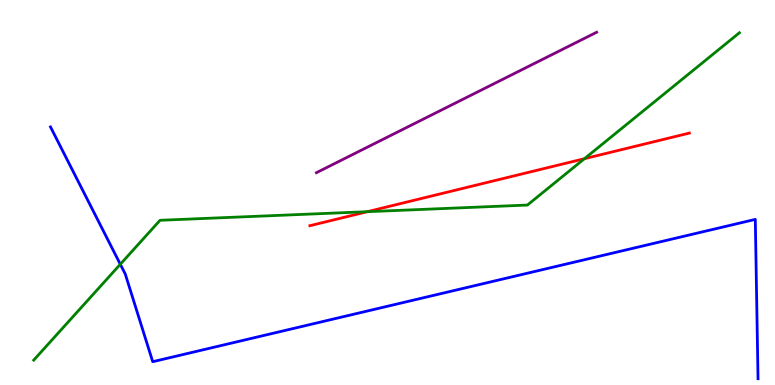[{'lines': ['blue', 'red'], 'intersections': []}, {'lines': ['green', 'red'], 'intersections': [{'x': 4.74, 'y': 4.5}, {'x': 7.54, 'y': 5.88}]}, {'lines': ['purple', 'red'], 'intersections': []}, {'lines': ['blue', 'green'], 'intersections': [{'x': 1.55, 'y': 3.14}]}, {'lines': ['blue', 'purple'], 'intersections': []}, {'lines': ['green', 'purple'], 'intersections': []}]